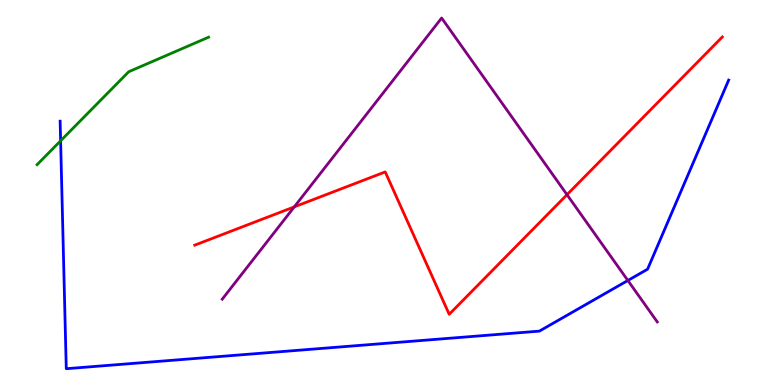[{'lines': ['blue', 'red'], 'intersections': []}, {'lines': ['green', 'red'], 'intersections': []}, {'lines': ['purple', 'red'], 'intersections': [{'x': 3.8, 'y': 4.63}, {'x': 7.32, 'y': 4.94}]}, {'lines': ['blue', 'green'], 'intersections': [{'x': 0.782, 'y': 6.34}]}, {'lines': ['blue', 'purple'], 'intersections': [{'x': 8.1, 'y': 2.71}]}, {'lines': ['green', 'purple'], 'intersections': []}]